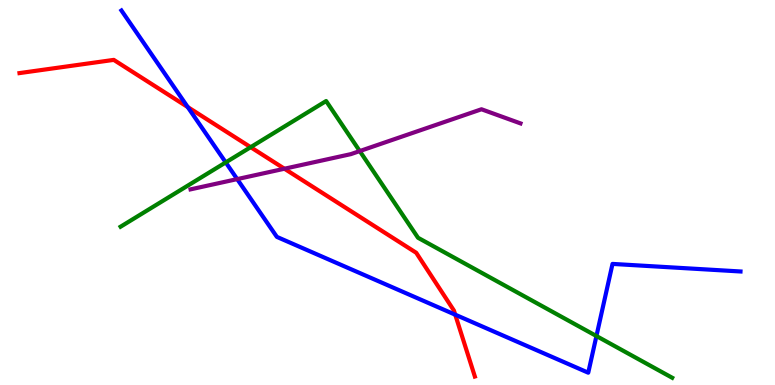[{'lines': ['blue', 'red'], 'intersections': [{'x': 2.42, 'y': 7.22}, {'x': 5.87, 'y': 1.83}]}, {'lines': ['green', 'red'], 'intersections': [{'x': 3.23, 'y': 6.18}]}, {'lines': ['purple', 'red'], 'intersections': [{'x': 3.67, 'y': 5.62}]}, {'lines': ['blue', 'green'], 'intersections': [{'x': 2.91, 'y': 5.78}, {'x': 7.7, 'y': 1.27}]}, {'lines': ['blue', 'purple'], 'intersections': [{'x': 3.06, 'y': 5.35}]}, {'lines': ['green', 'purple'], 'intersections': [{'x': 4.64, 'y': 6.08}]}]